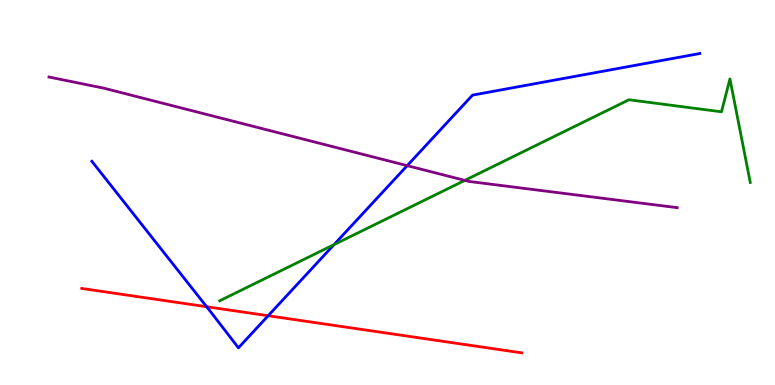[{'lines': ['blue', 'red'], 'intersections': [{'x': 2.67, 'y': 2.03}, {'x': 3.46, 'y': 1.8}]}, {'lines': ['green', 'red'], 'intersections': []}, {'lines': ['purple', 'red'], 'intersections': []}, {'lines': ['blue', 'green'], 'intersections': [{'x': 4.31, 'y': 3.65}]}, {'lines': ['blue', 'purple'], 'intersections': [{'x': 5.25, 'y': 5.7}]}, {'lines': ['green', 'purple'], 'intersections': [{'x': 6.0, 'y': 5.31}]}]